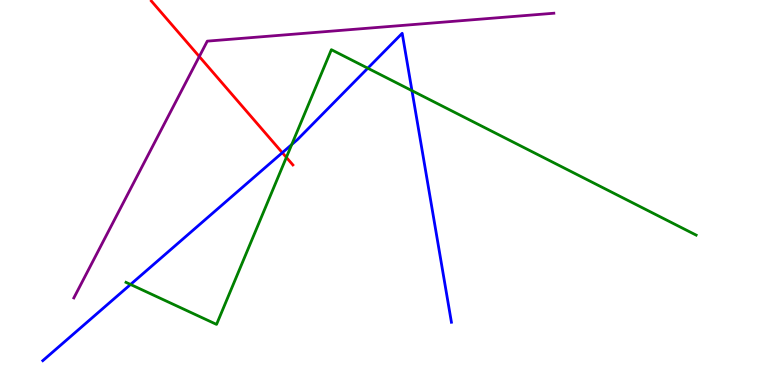[{'lines': ['blue', 'red'], 'intersections': [{'x': 3.64, 'y': 6.03}]}, {'lines': ['green', 'red'], 'intersections': [{'x': 3.7, 'y': 5.91}]}, {'lines': ['purple', 'red'], 'intersections': [{'x': 2.57, 'y': 8.53}]}, {'lines': ['blue', 'green'], 'intersections': [{'x': 1.68, 'y': 2.61}, {'x': 3.76, 'y': 6.25}, {'x': 4.75, 'y': 8.23}, {'x': 5.32, 'y': 7.65}]}, {'lines': ['blue', 'purple'], 'intersections': []}, {'lines': ['green', 'purple'], 'intersections': []}]